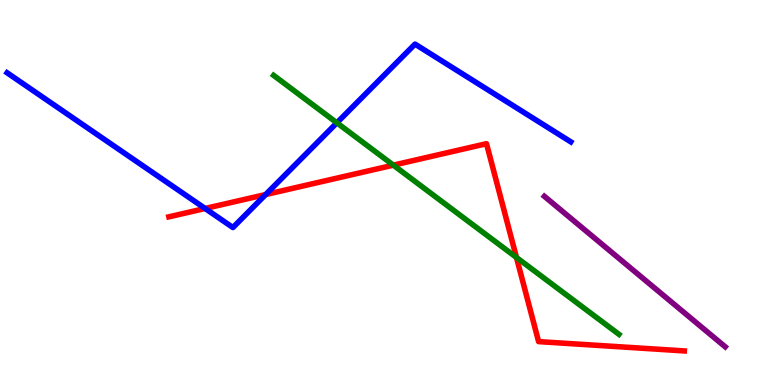[{'lines': ['blue', 'red'], 'intersections': [{'x': 2.65, 'y': 4.58}, {'x': 3.43, 'y': 4.95}]}, {'lines': ['green', 'red'], 'intersections': [{'x': 5.08, 'y': 5.71}, {'x': 6.66, 'y': 3.31}]}, {'lines': ['purple', 'red'], 'intersections': []}, {'lines': ['blue', 'green'], 'intersections': [{'x': 4.35, 'y': 6.81}]}, {'lines': ['blue', 'purple'], 'intersections': []}, {'lines': ['green', 'purple'], 'intersections': []}]